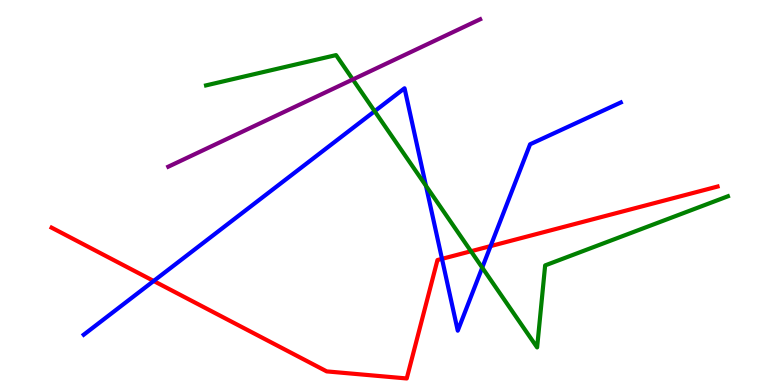[{'lines': ['blue', 'red'], 'intersections': [{'x': 1.98, 'y': 2.7}, {'x': 5.7, 'y': 3.28}, {'x': 6.33, 'y': 3.61}]}, {'lines': ['green', 'red'], 'intersections': [{'x': 6.08, 'y': 3.47}]}, {'lines': ['purple', 'red'], 'intersections': []}, {'lines': ['blue', 'green'], 'intersections': [{'x': 4.83, 'y': 7.11}, {'x': 5.5, 'y': 5.17}, {'x': 6.22, 'y': 3.05}]}, {'lines': ['blue', 'purple'], 'intersections': []}, {'lines': ['green', 'purple'], 'intersections': [{'x': 4.55, 'y': 7.94}]}]